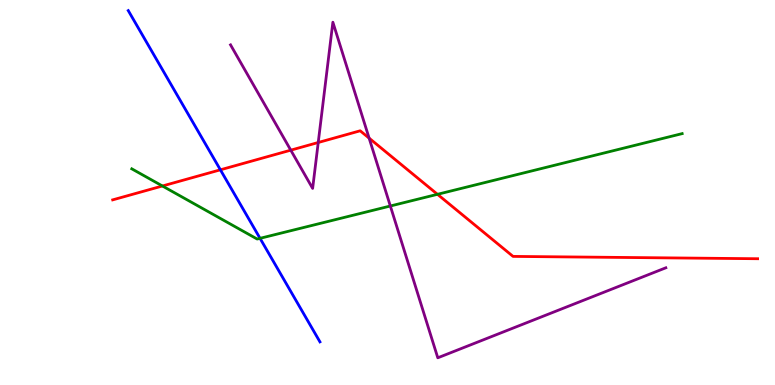[{'lines': ['blue', 'red'], 'intersections': [{'x': 2.84, 'y': 5.59}]}, {'lines': ['green', 'red'], 'intersections': [{'x': 2.1, 'y': 5.17}, {'x': 5.64, 'y': 4.95}]}, {'lines': ['purple', 'red'], 'intersections': [{'x': 3.75, 'y': 6.1}, {'x': 4.11, 'y': 6.3}, {'x': 4.76, 'y': 6.41}]}, {'lines': ['blue', 'green'], 'intersections': [{'x': 3.36, 'y': 3.81}]}, {'lines': ['blue', 'purple'], 'intersections': []}, {'lines': ['green', 'purple'], 'intersections': [{'x': 5.04, 'y': 4.65}]}]